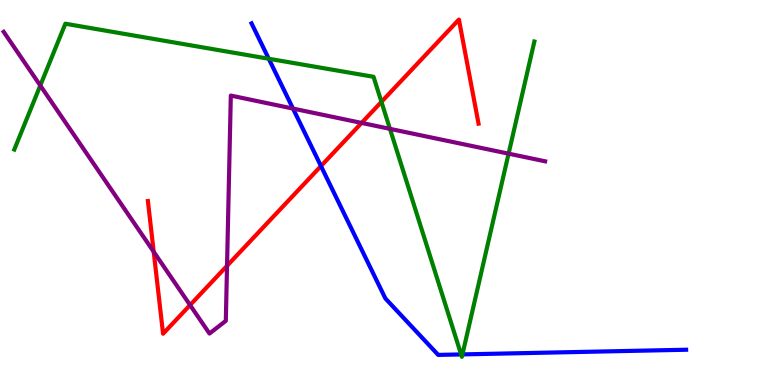[{'lines': ['blue', 'red'], 'intersections': [{'x': 4.14, 'y': 5.69}]}, {'lines': ['green', 'red'], 'intersections': [{'x': 4.92, 'y': 7.35}]}, {'lines': ['purple', 'red'], 'intersections': [{'x': 1.98, 'y': 3.46}, {'x': 2.45, 'y': 2.08}, {'x': 2.93, 'y': 3.1}, {'x': 4.67, 'y': 6.81}]}, {'lines': ['blue', 'green'], 'intersections': [{'x': 3.47, 'y': 8.47}, {'x': 5.95, 'y': 0.794}, {'x': 5.97, 'y': 0.795}]}, {'lines': ['blue', 'purple'], 'intersections': [{'x': 3.78, 'y': 7.18}]}, {'lines': ['green', 'purple'], 'intersections': [{'x': 0.52, 'y': 7.78}, {'x': 5.03, 'y': 6.65}, {'x': 6.56, 'y': 6.01}]}]